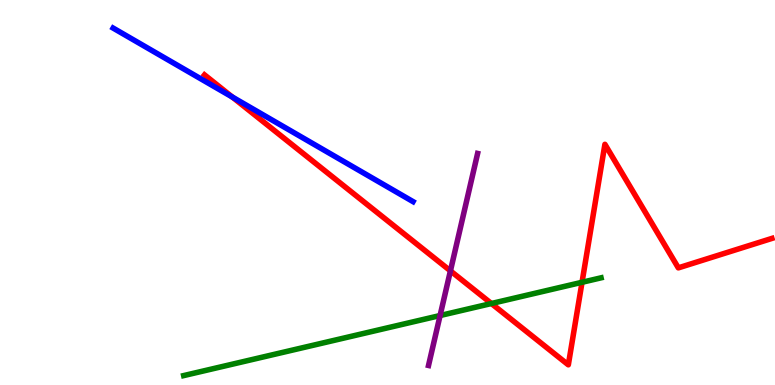[{'lines': ['blue', 'red'], 'intersections': [{'x': 3.0, 'y': 7.48}]}, {'lines': ['green', 'red'], 'intersections': [{'x': 6.34, 'y': 2.12}, {'x': 7.51, 'y': 2.67}]}, {'lines': ['purple', 'red'], 'intersections': [{'x': 5.81, 'y': 2.96}]}, {'lines': ['blue', 'green'], 'intersections': []}, {'lines': ['blue', 'purple'], 'intersections': []}, {'lines': ['green', 'purple'], 'intersections': [{'x': 5.68, 'y': 1.8}]}]